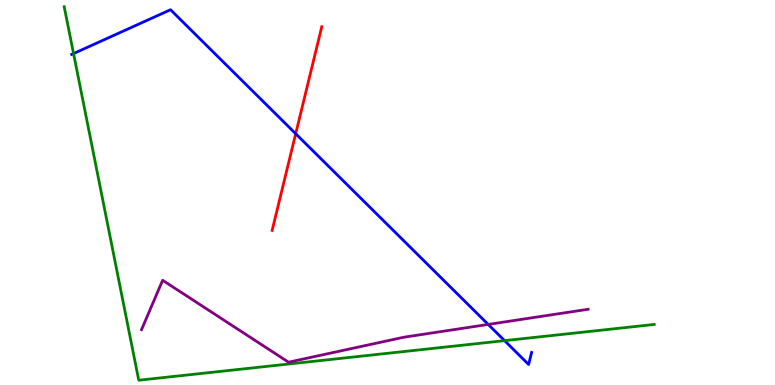[{'lines': ['blue', 'red'], 'intersections': [{'x': 3.82, 'y': 6.53}]}, {'lines': ['green', 'red'], 'intersections': []}, {'lines': ['purple', 'red'], 'intersections': []}, {'lines': ['blue', 'green'], 'intersections': [{'x': 0.949, 'y': 8.61}, {'x': 6.51, 'y': 1.15}]}, {'lines': ['blue', 'purple'], 'intersections': [{'x': 6.3, 'y': 1.57}]}, {'lines': ['green', 'purple'], 'intersections': []}]